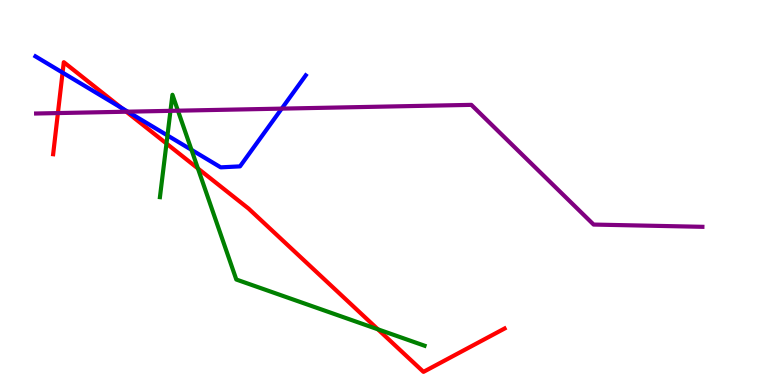[{'lines': ['blue', 'red'], 'intersections': [{'x': 0.807, 'y': 8.11}, {'x': 1.57, 'y': 7.2}]}, {'lines': ['green', 'red'], 'intersections': [{'x': 2.15, 'y': 6.27}, {'x': 2.55, 'y': 5.62}, {'x': 4.88, 'y': 1.45}]}, {'lines': ['purple', 'red'], 'intersections': [{'x': 0.747, 'y': 7.06}, {'x': 1.63, 'y': 7.1}]}, {'lines': ['blue', 'green'], 'intersections': [{'x': 2.16, 'y': 6.48}, {'x': 2.47, 'y': 6.11}]}, {'lines': ['blue', 'purple'], 'intersections': [{'x': 1.65, 'y': 7.1}, {'x': 3.64, 'y': 7.18}]}, {'lines': ['green', 'purple'], 'intersections': [{'x': 2.2, 'y': 7.12}, {'x': 2.3, 'y': 7.12}]}]